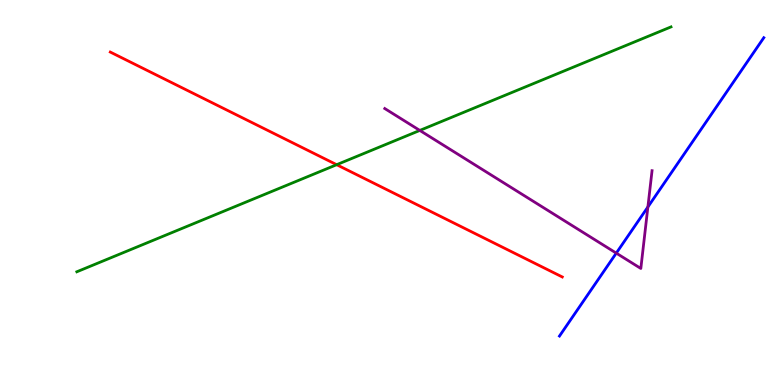[{'lines': ['blue', 'red'], 'intersections': []}, {'lines': ['green', 'red'], 'intersections': [{'x': 4.34, 'y': 5.72}]}, {'lines': ['purple', 'red'], 'intersections': []}, {'lines': ['blue', 'green'], 'intersections': []}, {'lines': ['blue', 'purple'], 'intersections': [{'x': 7.95, 'y': 3.43}, {'x': 8.36, 'y': 4.62}]}, {'lines': ['green', 'purple'], 'intersections': [{'x': 5.42, 'y': 6.61}]}]